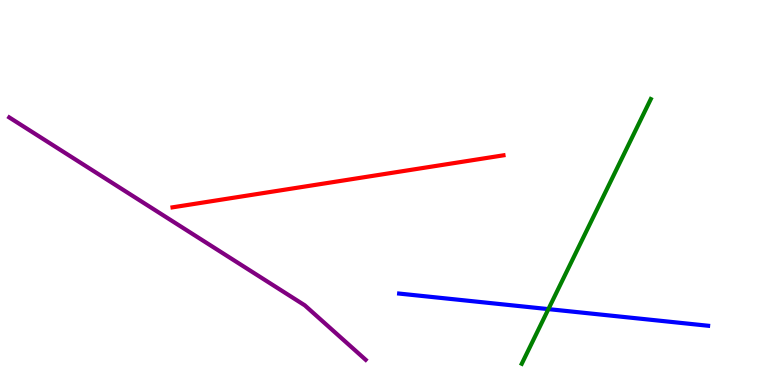[{'lines': ['blue', 'red'], 'intersections': []}, {'lines': ['green', 'red'], 'intersections': []}, {'lines': ['purple', 'red'], 'intersections': []}, {'lines': ['blue', 'green'], 'intersections': [{'x': 7.08, 'y': 1.97}]}, {'lines': ['blue', 'purple'], 'intersections': []}, {'lines': ['green', 'purple'], 'intersections': []}]